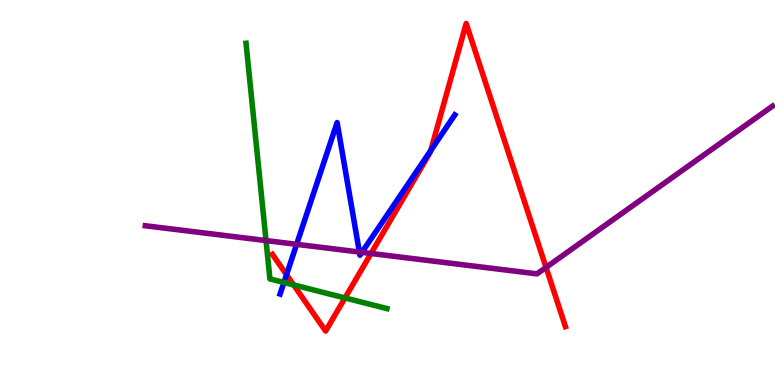[{'lines': ['blue', 'red'], 'intersections': [{'x': 3.7, 'y': 2.87}, {'x': 5.56, 'y': 6.09}]}, {'lines': ['green', 'red'], 'intersections': [{'x': 3.79, 'y': 2.6}, {'x': 4.45, 'y': 2.26}]}, {'lines': ['purple', 'red'], 'intersections': [{'x': 4.79, 'y': 3.42}, {'x': 7.05, 'y': 3.05}]}, {'lines': ['blue', 'green'], 'intersections': [{'x': 3.66, 'y': 2.66}]}, {'lines': ['blue', 'purple'], 'intersections': [{'x': 3.83, 'y': 3.65}, {'x': 4.64, 'y': 3.45}, {'x': 4.67, 'y': 3.45}]}, {'lines': ['green', 'purple'], 'intersections': [{'x': 3.43, 'y': 3.75}]}]